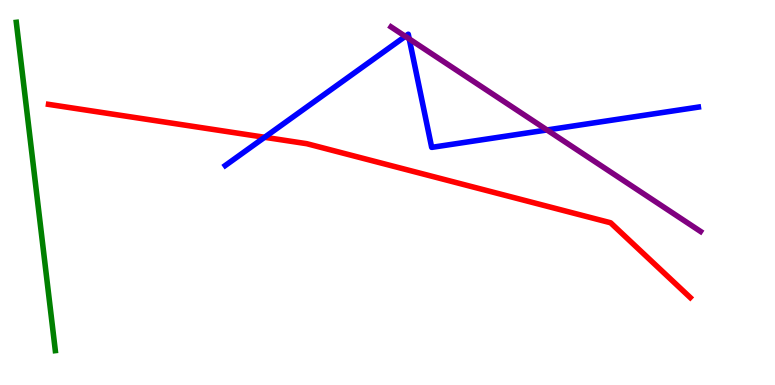[{'lines': ['blue', 'red'], 'intersections': [{'x': 3.41, 'y': 6.43}]}, {'lines': ['green', 'red'], 'intersections': []}, {'lines': ['purple', 'red'], 'intersections': []}, {'lines': ['blue', 'green'], 'intersections': []}, {'lines': ['blue', 'purple'], 'intersections': [{'x': 5.23, 'y': 9.06}, {'x': 5.28, 'y': 8.99}, {'x': 7.06, 'y': 6.62}]}, {'lines': ['green', 'purple'], 'intersections': []}]